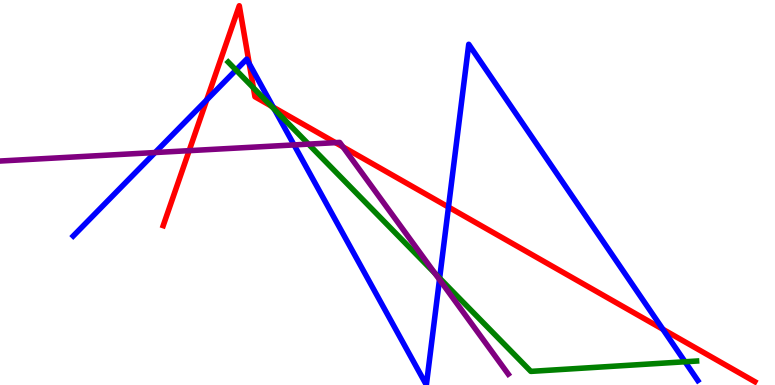[{'lines': ['blue', 'red'], 'intersections': [{'x': 2.67, 'y': 7.41}, {'x': 3.22, 'y': 8.35}, {'x': 3.53, 'y': 7.22}, {'x': 5.79, 'y': 4.62}, {'x': 8.55, 'y': 1.45}]}, {'lines': ['green', 'red'], 'intersections': [{'x': 3.27, 'y': 7.72}, {'x': 3.5, 'y': 7.25}]}, {'lines': ['purple', 'red'], 'intersections': [{'x': 2.44, 'y': 6.09}, {'x': 4.33, 'y': 6.29}, {'x': 4.43, 'y': 6.18}]}, {'lines': ['blue', 'green'], 'intersections': [{'x': 3.05, 'y': 8.18}, {'x': 3.54, 'y': 7.16}, {'x': 5.67, 'y': 2.77}, {'x': 8.84, 'y': 0.603}]}, {'lines': ['blue', 'purple'], 'intersections': [{'x': 2.0, 'y': 6.04}, {'x': 3.79, 'y': 6.24}, {'x': 5.67, 'y': 2.74}]}, {'lines': ['green', 'purple'], 'intersections': [{'x': 3.98, 'y': 6.26}, {'x': 5.61, 'y': 2.9}]}]